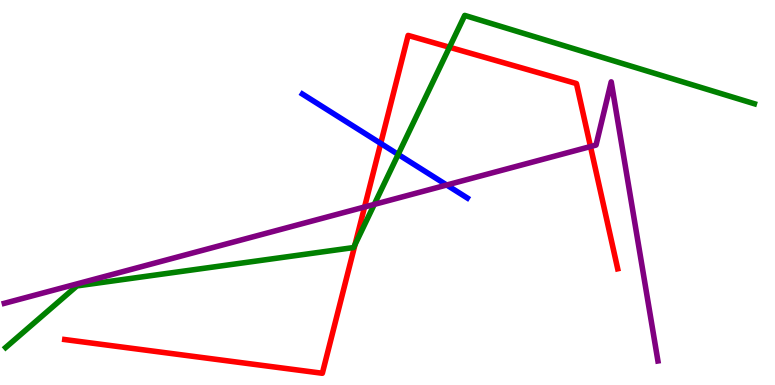[{'lines': ['blue', 'red'], 'intersections': [{'x': 4.91, 'y': 6.28}]}, {'lines': ['green', 'red'], 'intersections': [{'x': 4.58, 'y': 3.65}, {'x': 5.8, 'y': 8.77}]}, {'lines': ['purple', 'red'], 'intersections': [{'x': 4.7, 'y': 4.62}, {'x': 7.62, 'y': 6.19}]}, {'lines': ['blue', 'green'], 'intersections': [{'x': 5.14, 'y': 5.99}]}, {'lines': ['blue', 'purple'], 'intersections': [{'x': 5.76, 'y': 5.19}]}, {'lines': ['green', 'purple'], 'intersections': [{'x': 4.83, 'y': 4.69}]}]